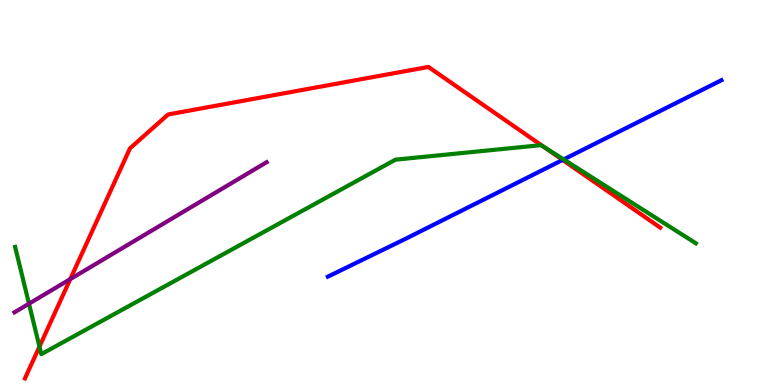[{'lines': ['blue', 'red'], 'intersections': [{'x': 7.26, 'y': 5.85}]}, {'lines': ['green', 'red'], 'intersections': [{'x': 0.509, 'y': 0.996}, {'x': 7.0, 'y': 6.21}]}, {'lines': ['purple', 'red'], 'intersections': [{'x': 0.907, 'y': 2.75}]}, {'lines': ['blue', 'green'], 'intersections': [{'x': 7.27, 'y': 5.86}]}, {'lines': ['blue', 'purple'], 'intersections': []}, {'lines': ['green', 'purple'], 'intersections': [{'x': 0.374, 'y': 2.11}]}]